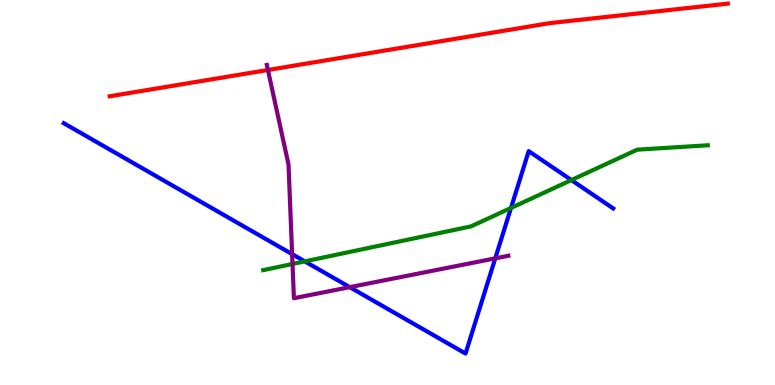[{'lines': ['blue', 'red'], 'intersections': []}, {'lines': ['green', 'red'], 'intersections': []}, {'lines': ['purple', 'red'], 'intersections': [{'x': 3.46, 'y': 8.18}]}, {'lines': ['blue', 'green'], 'intersections': [{'x': 3.93, 'y': 3.21}, {'x': 6.59, 'y': 4.6}, {'x': 7.37, 'y': 5.32}]}, {'lines': ['blue', 'purple'], 'intersections': [{'x': 3.77, 'y': 3.4}, {'x': 4.51, 'y': 2.54}, {'x': 6.39, 'y': 3.29}]}, {'lines': ['green', 'purple'], 'intersections': [{'x': 3.77, 'y': 3.14}]}]